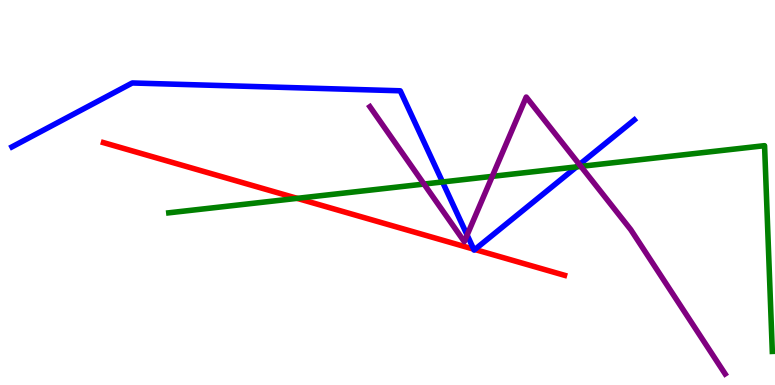[{'lines': ['blue', 'red'], 'intersections': [{'x': 6.11, 'y': 3.53}, {'x': 6.13, 'y': 3.52}]}, {'lines': ['green', 'red'], 'intersections': [{'x': 3.83, 'y': 4.85}]}, {'lines': ['purple', 'red'], 'intersections': []}, {'lines': ['blue', 'green'], 'intersections': [{'x': 5.71, 'y': 5.27}, {'x': 7.44, 'y': 5.67}]}, {'lines': ['blue', 'purple'], 'intersections': [{'x': 6.03, 'y': 3.9}, {'x': 7.48, 'y': 5.73}]}, {'lines': ['green', 'purple'], 'intersections': [{'x': 5.47, 'y': 5.22}, {'x': 6.35, 'y': 5.42}, {'x': 7.5, 'y': 5.68}]}]